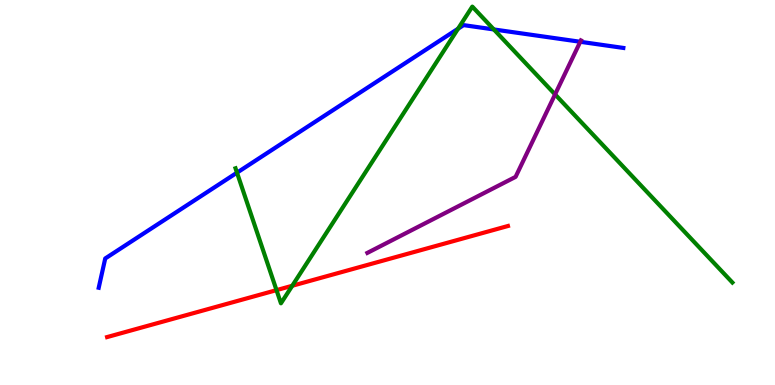[{'lines': ['blue', 'red'], 'intersections': []}, {'lines': ['green', 'red'], 'intersections': [{'x': 3.57, 'y': 2.46}, {'x': 3.77, 'y': 2.58}]}, {'lines': ['purple', 'red'], 'intersections': []}, {'lines': ['blue', 'green'], 'intersections': [{'x': 3.06, 'y': 5.51}, {'x': 5.91, 'y': 9.25}, {'x': 6.37, 'y': 9.24}]}, {'lines': ['blue', 'purple'], 'intersections': [{'x': 7.49, 'y': 8.91}]}, {'lines': ['green', 'purple'], 'intersections': [{'x': 7.16, 'y': 7.55}]}]